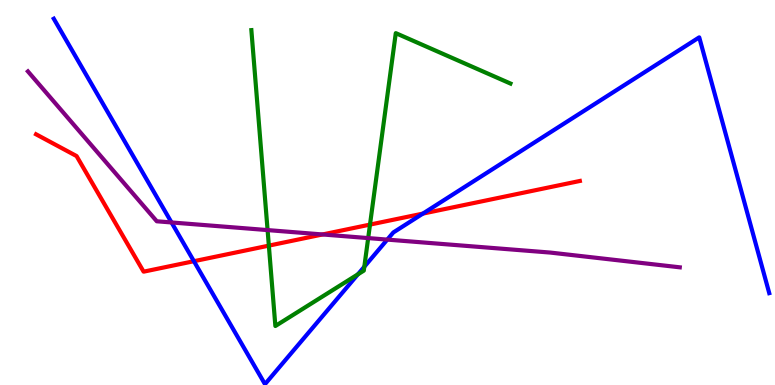[{'lines': ['blue', 'red'], 'intersections': [{'x': 2.5, 'y': 3.22}, {'x': 5.46, 'y': 4.45}]}, {'lines': ['green', 'red'], 'intersections': [{'x': 3.47, 'y': 3.62}, {'x': 4.77, 'y': 4.17}]}, {'lines': ['purple', 'red'], 'intersections': [{'x': 4.16, 'y': 3.91}]}, {'lines': ['blue', 'green'], 'intersections': [{'x': 4.62, 'y': 2.87}, {'x': 4.7, 'y': 3.07}]}, {'lines': ['blue', 'purple'], 'intersections': [{'x': 2.21, 'y': 4.22}, {'x': 5.0, 'y': 3.78}]}, {'lines': ['green', 'purple'], 'intersections': [{'x': 3.45, 'y': 4.02}, {'x': 4.75, 'y': 3.82}]}]